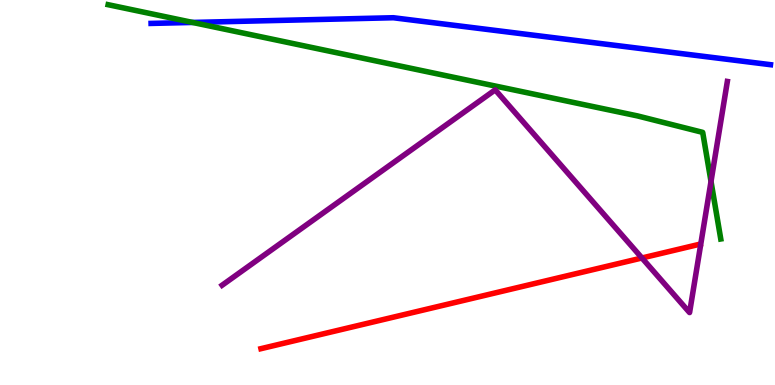[{'lines': ['blue', 'red'], 'intersections': []}, {'lines': ['green', 'red'], 'intersections': []}, {'lines': ['purple', 'red'], 'intersections': [{'x': 8.28, 'y': 3.3}]}, {'lines': ['blue', 'green'], 'intersections': [{'x': 2.49, 'y': 9.42}]}, {'lines': ['blue', 'purple'], 'intersections': []}, {'lines': ['green', 'purple'], 'intersections': [{'x': 9.17, 'y': 5.29}]}]